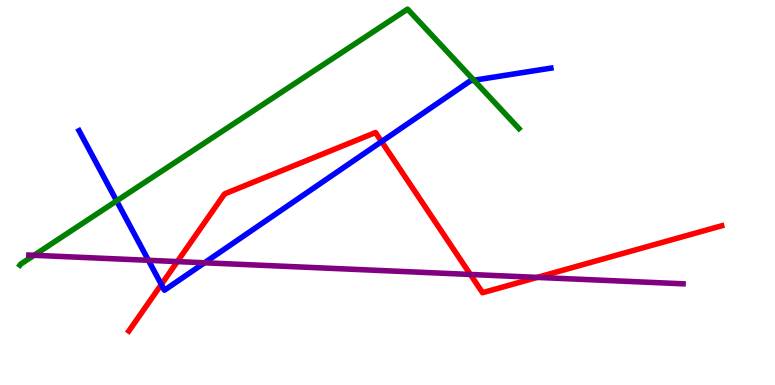[{'lines': ['blue', 'red'], 'intersections': [{'x': 2.08, 'y': 2.61}, {'x': 4.92, 'y': 6.32}]}, {'lines': ['green', 'red'], 'intersections': []}, {'lines': ['purple', 'red'], 'intersections': [{'x': 2.29, 'y': 3.21}, {'x': 6.07, 'y': 2.87}, {'x': 6.93, 'y': 2.79}]}, {'lines': ['blue', 'green'], 'intersections': [{'x': 1.5, 'y': 4.78}, {'x': 6.11, 'y': 7.92}]}, {'lines': ['blue', 'purple'], 'intersections': [{'x': 1.92, 'y': 3.24}, {'x': 2.64, 'y': 3.17}]}, {'lines': ['green', 'purple'], 'intersections': [{'x': 0.439, 'y': 3.37}]}]